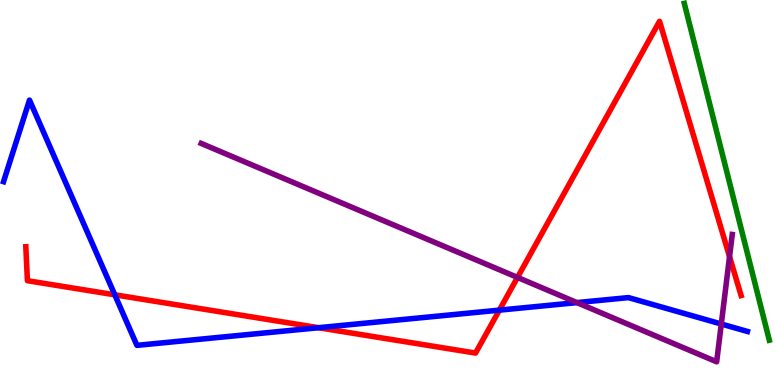[{'lines': ['blue', 'red'], 'intersections': [{'x': 1.48, 'y': 2.34}, {'x': 4.11, 'y': 1.49}, {'x': 6.44, 'y': 1.94}]}, {'lines': ['green', 'red'], 'intersections': []}, {'lines': ['purple', 'red'], 'intersections': [{'x': 6.68, 'y': 2.79}, {'x': 9.41, 'y': 3.33}]}, {'lines': ['blue', 'green'], 'intersections': []}, {'lines': ['blue', 'purple'], 'intersections': [{'x': 7.44, 'y': 2.14}, {'x': 9.31, 'y': 1.58}]}, {'lines': ['green', 'purple'], 'intersections': []}]